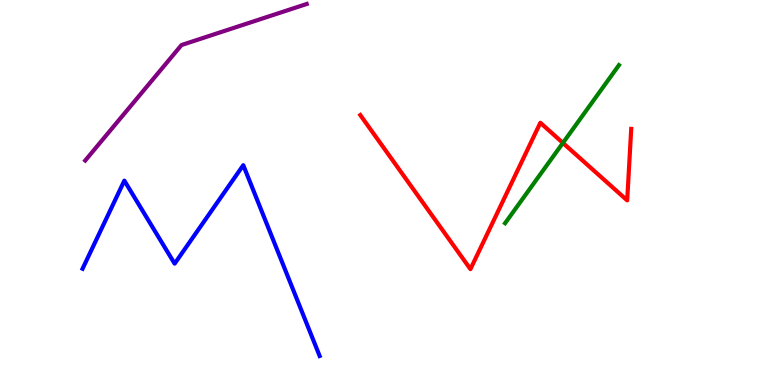[{'lines': ['blue', 'red'], 'intersections': []}, {'lines': ['green', 'red'], 'intersections': [{'x': 7.26, 'y': 6.29}]}, {'lines': ['purple', 'red'], 'intersections': []}, {'lines': ['blue', 'green'], 'intersections': []}, {'lines': ['blue', 'purple'], 'intersections': []}, {'lines': ['green', 'purple'], 'intersections': []}]